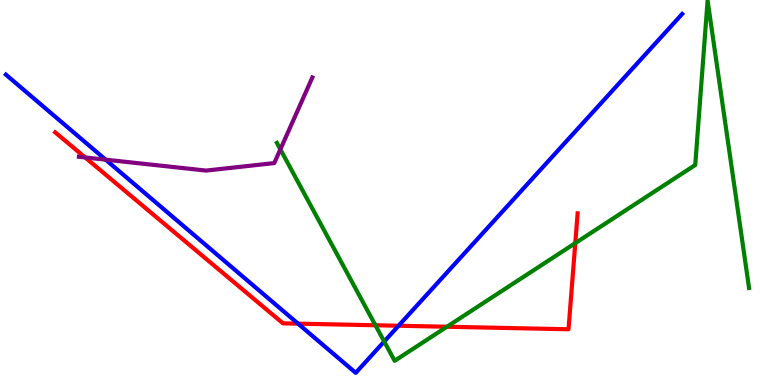[{'lines': ['blue', 'red'], 'intersections': [{'x': 3.85, 'y': 1.59}, {'x': 5.14, 'y': 1.54}]}, {'lines': ['green', 'red'], 'intersections': [{'x': 4.84, 'y': 1.55}, {'x': 5.77, 'y': 1.51}, {'x': 7.42, 'y': 3.68}]}, {'lines': ['purple', 'red'], 'intersections': [{'x': 1.1, 'y': 5.91}]}, {'lines': ['blue', 'green'], 'intersections': [{'x': 4.96, 'y': 1.13}]}, {'lines': ['blue', 'purple'], 'intersections': [{'x': 1.36, 'y': 5.85}]}, {'lines': ['green', 'purple'], 'intersections': [{'x': 3.62, 'y': 6.12}]}]